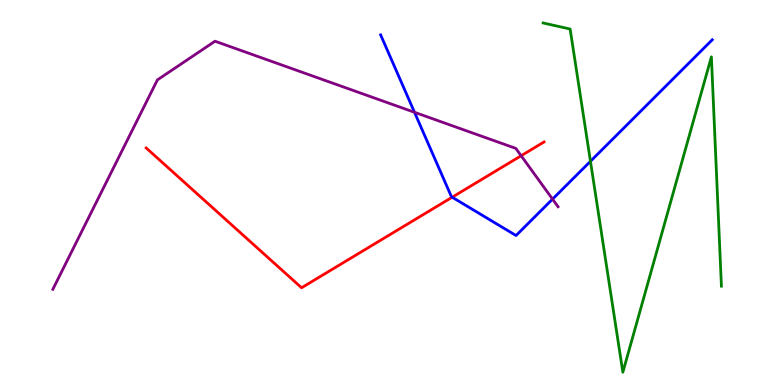[{'lines': ['blue', 'red'], 'intersections': [{'x': 5.83, 'y': 4.88}]}, {'lines': ['green', 'red'], 'intersections': []}, {'lines': ['purple', 'red'], 'intersections': [{'x': 6.72, 'y': 5.95}]}, {'lines': ['blue', 'green'], 'intersections': [{'x': 7.62, 'y': 5.81}]}, {'lines': ['blue', 'purple'], 'intersections': [{'x': 5.35, 'y': 7.08}, {'x': 7.13, 'y': 4.83}]}, {'lines': ['green', 'purple'], 'intersections': []}]